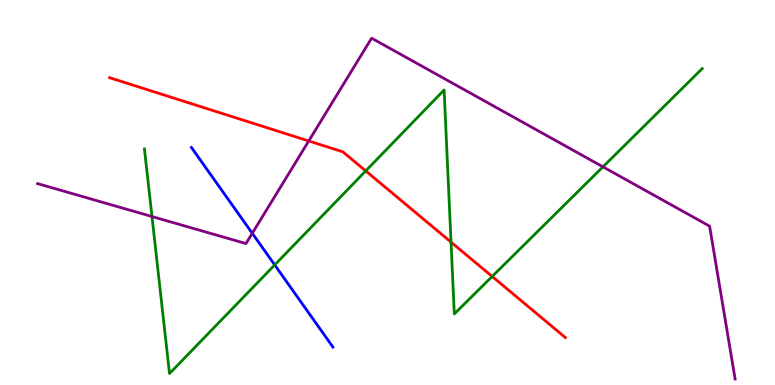[{'lines': ['blue', 'red'], 'intersections': []}, {'lines': ['green', 'red'], 'intersections': [{'x': 4.72, 'y': 5.56}, {'x': 5.82, 'y': 3.71}, {'x': 6.35, 'y': 2.82}]}, {'lines': ['purple', 'red'], 'intersections': [{'x': 3.98, 'y': 6.34}]}, {'lines': ['blue', 'green'], 'intersections': [{'x': 3.54, 'y': 3.12}]}, {'lines': ['blue', 'purple'], 'intersections': [{'x': 3.26, 'y': 3.94}]}, {'lines': ['green', 'purple'], 'intersections': [{'x': 1.96, 'y': 4.38}, {'x': 7.78, 'y': 5.67}]}]